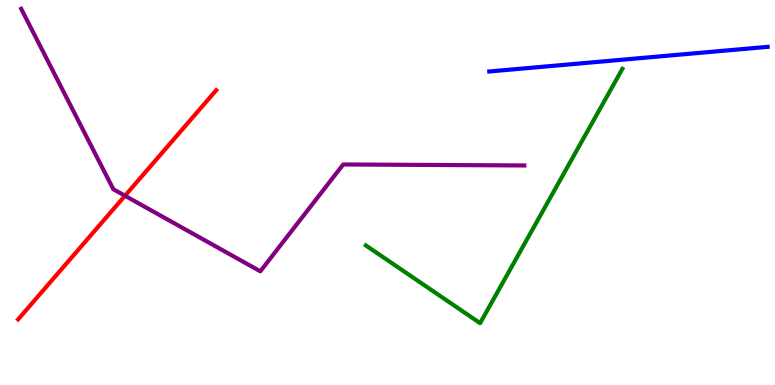[{'lines': ['blue', 'red'], 'intersections': []}, {'lines': ['green', 'red'], 'intersections': []}, {'lines': ['purple', 'red'], 'intersections': [{'x': 1.61, 'y': 4.92}]}, {'lines': ['blue', 'green'], 'intersections': []}, {'lines': ['blue', 'purple'], 'intersections': []}, {'lines': ['green', 'purple'], 'intersections': []}]